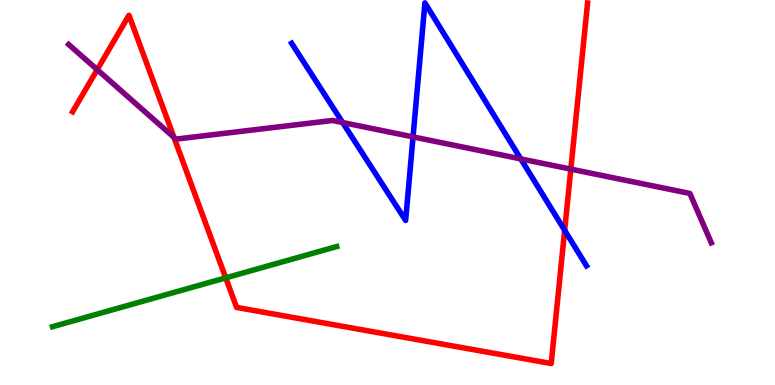[{'lines': ['blue', 'red'], 'intersections': [{'x': 7.29, 'y': 4.02}]}, {'lines': ['green', 'red'], 'intersections': [{'x': 2.91, 'y': 2.78}]}, {'lines': ['purple', 'red'], 'intersections': [{'x': 1.25, 'y': 8.19}, {'x': 2.24, 'y': 6.43}, {'x': 7.37, 'y': 5.61}]}, {'lines': ['blue', 'green'], 'intersections': []}, {'lines': ['blue', 'purple'], 'intersections': [{'x': 4.42, 'y': 6.82}, {'x': 5.33, 'y': 6.44}, {'x': 6.72, 'y': 5.87}]}, {'lines': ['green', 'purple'], 'intersections': []}]